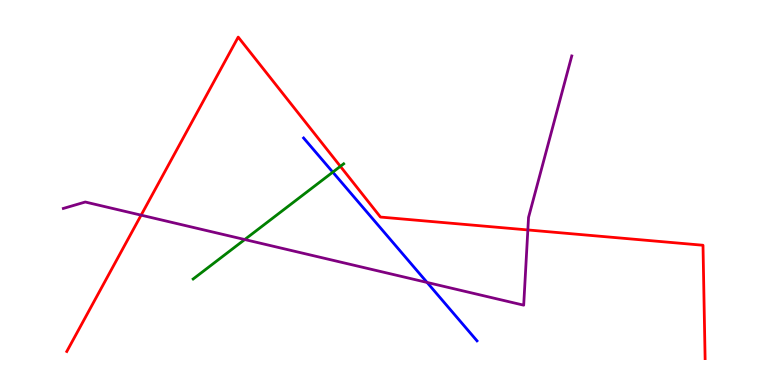[{'lines': ['blue', 'red'], 'intersections': []}, {'lines': ['green', 'red'], 'intersections': [{'x': 4.39, 'y': 5.68}]}, {'lines': ['purple', 'red'], 'intersections': [{'x': 1.82, 'y': 4.41}, {'x': 6.81, 'y': 4.03}]}, {'lines': ['blue', 'green'], 'intersections': [{'x': 4.29, 'y': 5.53}]}, {'lines': ['blue', 'purple'], 'intersections': [{'x': 5.51, 'y': 2.66}]}, {'lines': ['green', 'purple'], 'intersections': [{'x': 3.16, 'y': 3.78}]}]